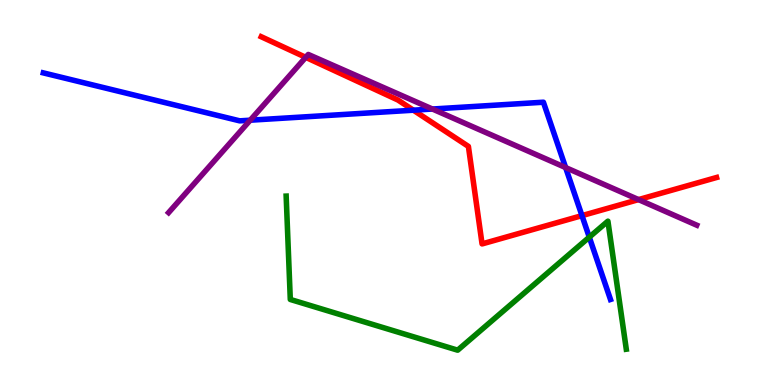[{'lines': ['blue', 'red'], 'intersections': [{'x': 5.33, 'y': 7.14}, {'x': 7.51, 'y': 4.4}]}, {'lines': ['green', 'red'], 'intersections': []}, {'lines': ['purple', 'red'], 'intersections': [{'x': 3.94, 'y': 8.51}, {'x': 8.24, 'y': 4.82}]}, {'lines': ['blue', 'green'], 'intersections': [{'x': 7.6, 'y': 3.84}]}, {'lines': ['blue', 'purple'], 'intersections': [{'x': 3.23, 'y': 6.88}, {'x': 5.58, 'y': 7.17}, {'x': 7.3, 'y': 5.65}]}, {'lines': ['green', 'purple'], 'intersections': []}]